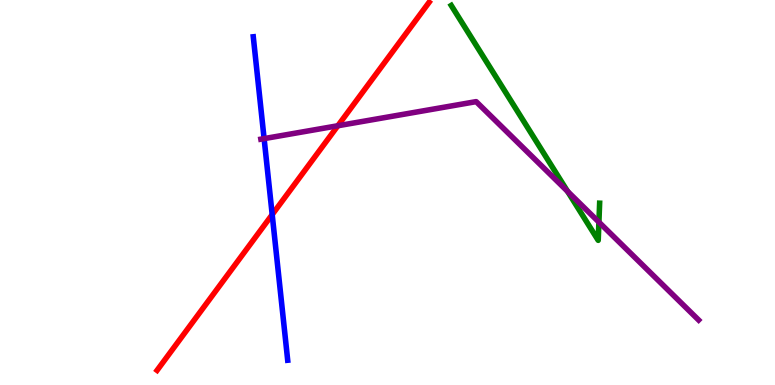[{'lines': ['blue', 'red'], 'intersections': [{'x': 3.51, 'y': 4.43}]}, {'lines': ['green', 'red'], 'intersections': []}, {'lines': ['purple', 'red'], 'intersections': [{'x': 4.36, 'y': 6.73}]}, {'lines': ['blue', 'green'], 'intersections': []}, {'lines': ['blue', 'purple'], 'intersections': [{'x': 3.41, 'y': 6.4}]}, {'lines': ['green', 'purple'], 'intersections': [{'x': 7.32, 'y': 5.03}, {'x': 7.73, 'y': 4.23}]}]